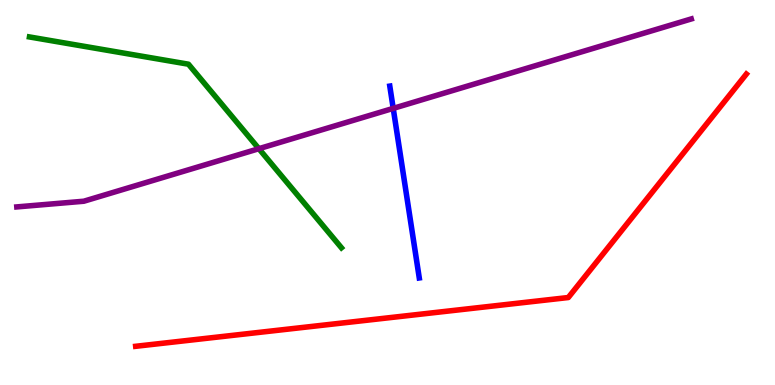[{'lines': ['blue', 'red'], 'intersections': []}, {'lines': ['green', 'red'], 'intersections': []}, {'lines': ['purple', 'red'], 'intersections': []}, {'lines': ['blue', 'green'], 'intersections': []}, {'lines': ['blue', 'purple'], 'intersections': [{'x': 5.07, 'y': 7.18}]}, {'lines': ['green', 'purple'], 'intersections': [{'x': 3.34, 'y': 6.14}]}]